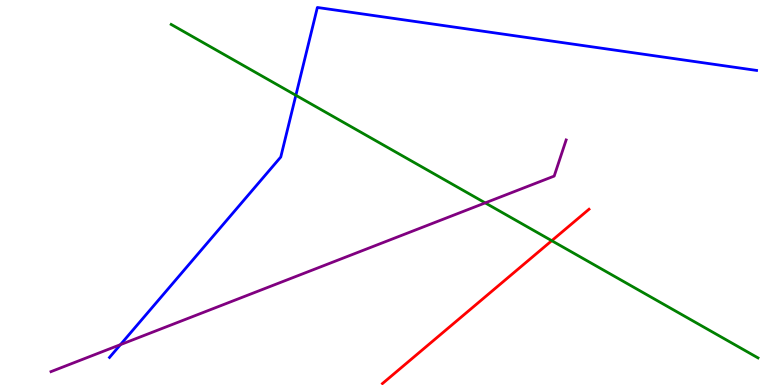[{'lines': ['blue', 'red'], 'intersections': []}, {'lines': ['green', 'red'], 'intersections': [{'x': 7.12, 'y': 3.75}]}, {'lines': ['purple', 'red'], 'intersections': []}, {'lines': ['blue', 'green'], 'intersections': [{'x': 3.82, 'y': 7.52}]}, {'lines': ['blue', 'purple'], 'intersections': [{'x': 1.55, 'y': 1.05}]}, {'lines': ['green', 'purple'], 'intersections': [{'x': 6.26, 'y': 4.73}]}]